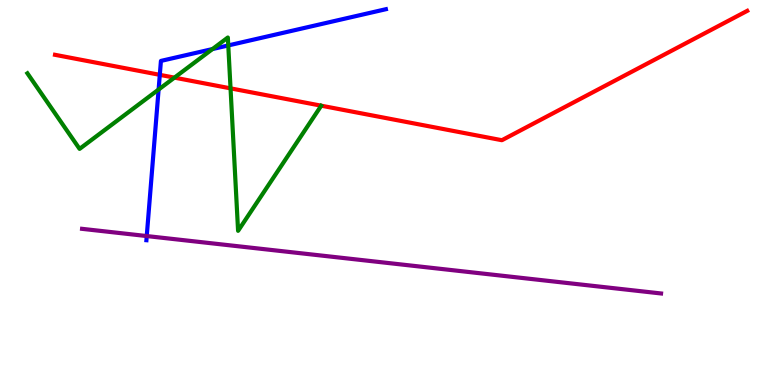[{'lines': ['blue', 'red'], 'intersections': [{'x': 2.06, 'y': 8.06}]}, {'lines': ['green', 'red'], 'intersections': [{'x': 2.25, 'y': 7.98}, {'x': 2.97, 'y': 7.7}]}, {'lines': ['purple', 'red'], 'intersections': []}, {'lines': ['blue', 'green'], 'intersections': [{'x': 2.05, 'y': 7.67}, {'x': 2.74, 'y': 8.73}, {'x': 2.95, 'y': 8.82}]}, {'lines': ['blue', 'purple'], 'intersections': [{'x': 1.89, 'y': 3.87}]}, {'lines': ['green', 'purple'], 'intersections': []}]